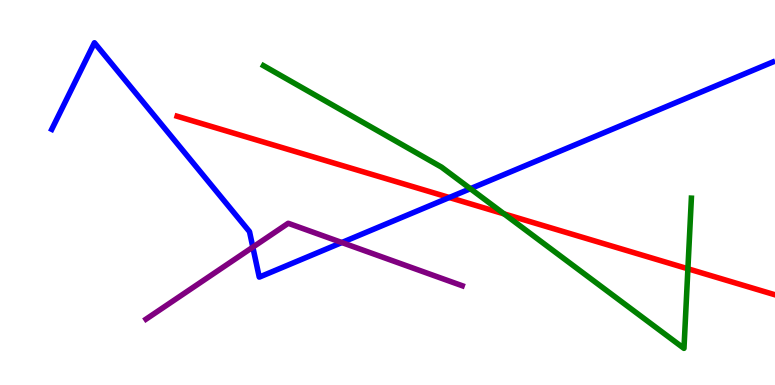[{'lines': ['blue', 'red'], 'intersections': [{'x': 5.8, 'y': 4.87}]}, {'lines': ['green', 'red'], 'intersections': [{'x': 6.5, 'y': 4.44}, {'x': 8.88, 'y': 3.02}]}, {'lines': ['purple', 'red'], 'intersections': []}, {'lines': ['blue', 'green'], 'intersections': [{'x': 6.07, 'y': 5.1}]}, {'lines': ['blue', 'purple'], 'intersections': [{'x': 3.26, 'y': 3.58}, {'x': 4.41, 'y': 3.7}]}, {'lines': ['green', 'purple'], 'intersections': []}]